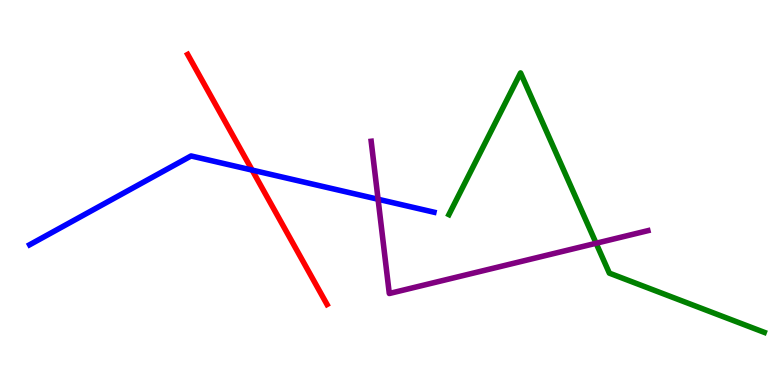[{'lines': ['blue', 'red'], 'intersections': [{'x': 3.25, 'y': 5.58}]}, {'lines': ['green', 'red'], 'intersections': []}, {'lines': ['purple', 'red'], 'intersections': []}, {'lines': ['blue', 'green'], 'intersections': []}, {'lines': ['blue', 'purple'], 'intersections': [{'x': 4.88, 'y': 4.82}]}, {'lines': ['green', 'purple'], 'intersections': [{'x': 7.69, 'y': 3.68}]}]